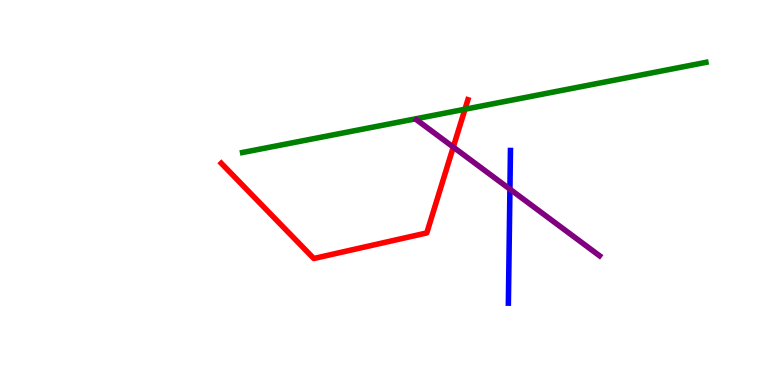[{'lines': ['blue', 'red'], 'intersections': []}, {'lines': ['green', 'red'], 'intersections': [{'x': 6.0, 'y': 7.16}]}, {'lines': ['purple', 'red'], 'intersections': [{'x': 5.85, 'y': 6.18}]}, {'lines': ['blue', 'green'], 'intersections': []}, {'lines': ['blue', 'purple'], 'intersections': [{'x': 6.58, 'y': 5.09}]}, {'lines': ['green', 'purple'], 'intersections': []}]